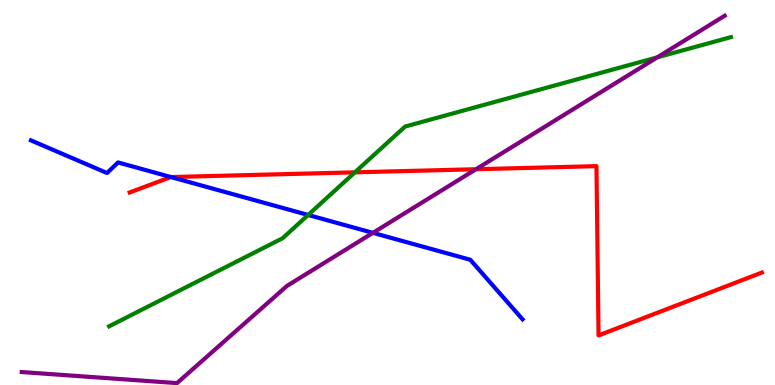[{'lines': ['blue', 'red'], 'intersections': [{'x': 2.21, 'y': 5.4}]}, {'lines': ['green', 'red'], 'intersections': [{'x': 4.58, 'y': 5.52}]}, {'lines': ['purple', 'red'], 'intersections': [{'x': 6.14, 'y': 5.6}]}, {'lines': ['blue', 'green'], 'intersections': [{'x': 3.98, 'y': 4.42}]}, {'lines': ['blue', 'purple'], 'intersections': [{'x': 4.81, 'y': 3.95}]}, {'lines': ['green', 'purple'], 'intersections': [{'x': 8.48, 'y': 8.51}]}]